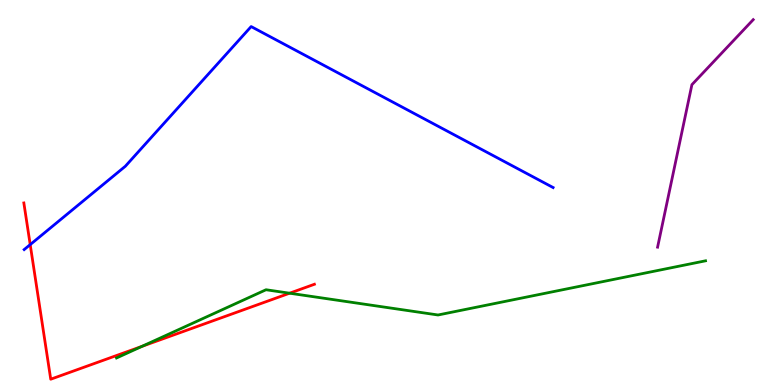[{'lines': ['blue', 'red'], 'intersections': [{'x': 0.39, 'y': 3.65}]}, {'lines': ['green', 'red'], 'intersections': [{'x': 1.83, 'y': 1.0}, {'x': 3.74, 'y': 2.38}]}, {'lines': ['purple', 'red'], 'intersections': []}, {'lines': ['blue', 'green'], 'intersections': []}, {'lines': ['blue', 'purple'], 'intersections': []}, {'lines': ['green', 'purple'], 'intersections': []}]